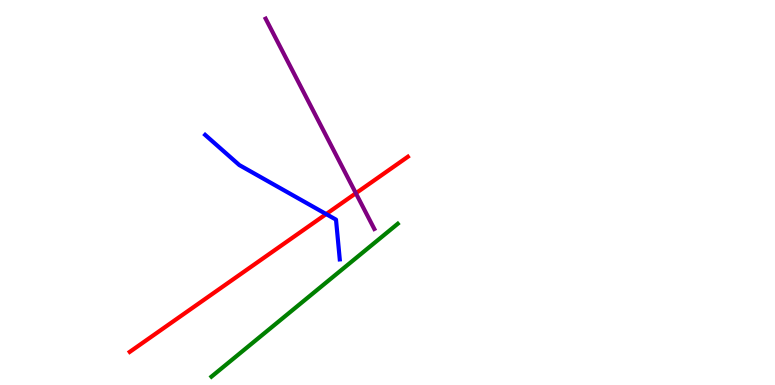[{'lines': ['blue', 'red'], 'intersections': [{'x': 4.21, 'y': 4.44}]}, {'lines': ['green', 'red'], 'intersections': []}, {'lines': ['purple', 'red'], 'intersections': [{'x': 4.59, 'y': 4.98}]}, {'lines': ['blue', 'green'], 'intersections': []}, {'lines': ['blue', 'purple'], 'intersections': []}, {'lines': ['green', 'purple'], 'intersections': []}]